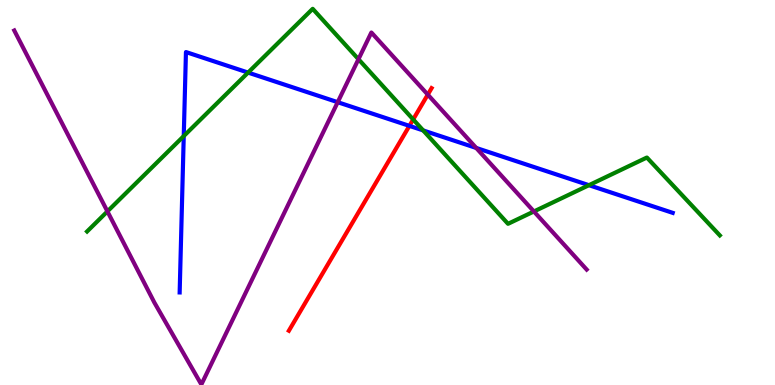[{'lines': ['blue', 'red'], 'intersections': [{'x': 5.28, 'y': 6.73}]}, {'lines': ['green', 'red'], 'intersections': [{'x': 5.33, 'y': 6.9}]}, {'lines': ['purple', 'red'], 'intersections': [{'x': 5.52, 'y': 7.54}]}, {'lines': ['blue', 'green'], 'intersections': [{'x': 2.37, 'y': 6.47}, {'x': 3.2, 'y': 8.11}, {'x': 5.46, 'y': 6.61}, {'x': 7.6, 'y': 5.19}]}, {'lines': ['blue', 'purple'], 'intersections': [{'x': 4.36, 'y': 7.35}, {'x': 6.14, 'y': 6.16}]}, {'lines': ['green', 'purple'], 'intersections': [{'x': 1.39, 'y': 4.51}, {'x': 4.63, 'y': 8.46}, {'x': 6.89, 'y': 4.51}]}]